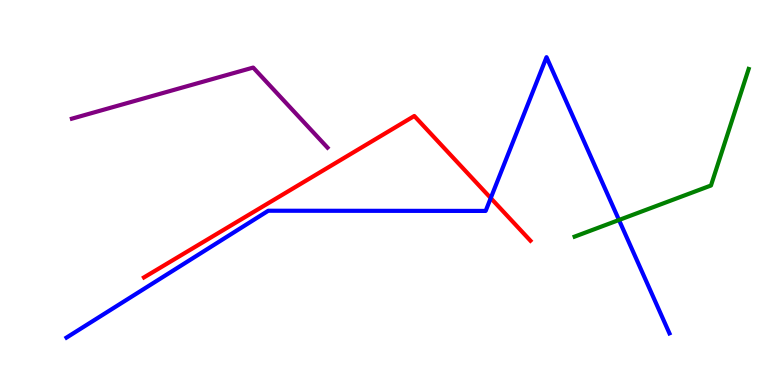[{'lines': ['blue', 'red'], 'intersections': [{'x': 6.33, 'y': 4.86}]}, {'lines': ['green', 'red'], 'intersections': []}, {'lines': ['purple', 'red'], 'intersections': []}, {'lines': ['blue', 'green'], 'intersections': [{'x': 7.99, 'y': 4.29}]}, {'lines': ['blue', 'purple'], 'intersections': []}, {'lines': ['green', 'purple'], 'intersections': []}]